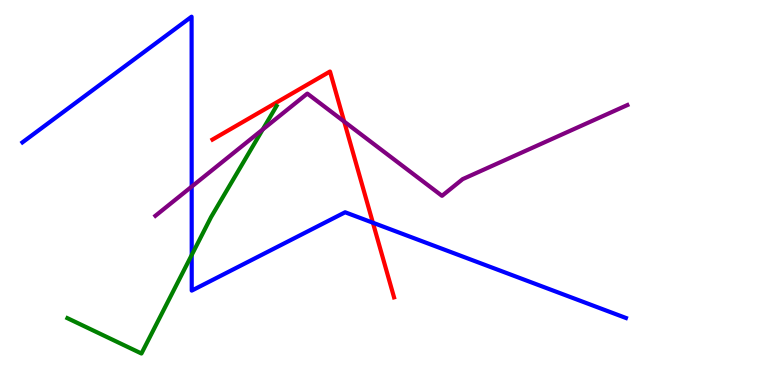[{'lines': ['blue', 'red'], 'intersections': [{'x': 4.81, 'y': 4.22}]}, {'lines': ['green', 'red'], 'intersections': []}, {'lines': ['purple', 'red'], 'intersections': [{'x': 4.44, 'y': 6.84}]}, {'lines': ['blue', 'green'], 'intersections': [{'x': 2.47, 'y': 3.38}]}, {'lines': ['blue', 'purple'], 'intersections': [{'x': 2.47, 'y': 5.15}]}, {'lines': ['green', 'purple'], 'intersections': [{'x': 3.39, 'y': 6.64}]}]